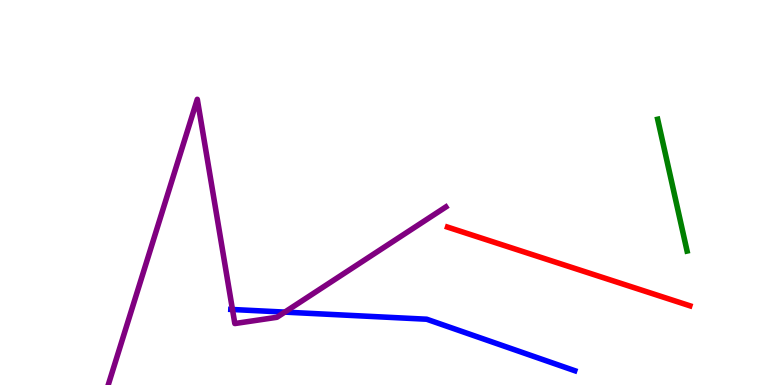[{'lines': ['blue', 'red'], 'intersections': []}, {'lines': ['green', 'red'], 'intersections': []}, {'lines': ['purple', 'red'], 'intersections': []}, {'lines': ['blue', 'green'], 'intersections': []}, {'lines': ['blue', 'purple'], 'intersections': [{'x': 3.0, 'y': 1.96}, {'x': 3.67, 'y': 1.89}]}, {'lines': ['green', 'purple'], 'intersections': []}]